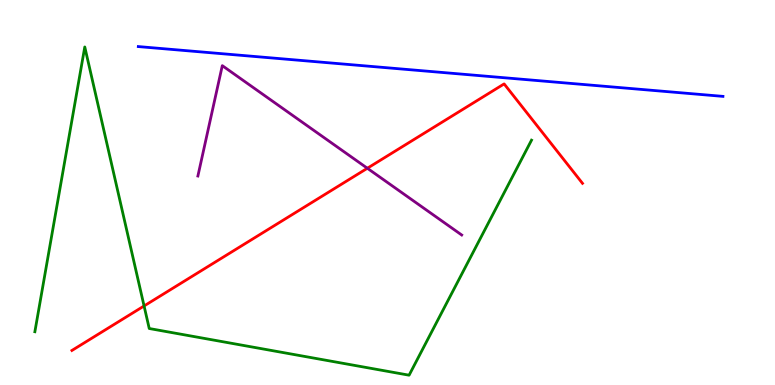[{'lines': ['blue', 'red'], 'intersections': []}, {'lines': ['green', 'red'], 'intersections': [{'x': 1.86, 'y': 2.05}]}, {'lines': ['purple', 'red'], 'intersections': [{'x': 4.74, 'y': 5.63}]}, {'lines': ['blue', 'green'], 'intersections': []}, {'lines': ['blue', 'purple'], 'intersections': []}, {'lines': ['green', 'purple'], 'intersections': []}]